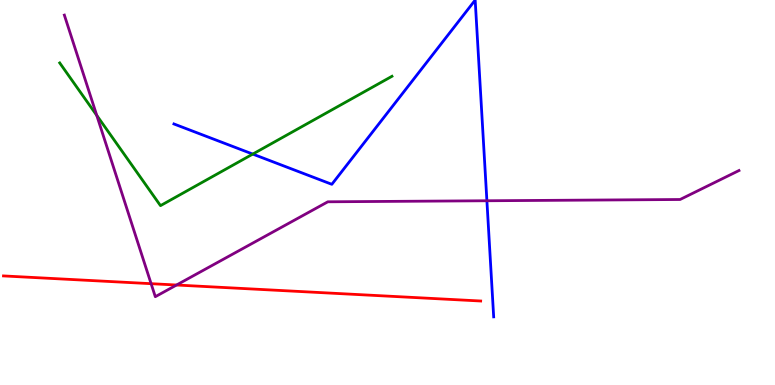[{'lines': ['blue', 'red'], 'intersections': []}, {'lines': ['green', 'red'], 'intersections': []}, {'lines': ['purple', 'red'], 'intersections': [{'x': 1.95, 'y': 2.63}, {'x': 2.28, 'y': 2.6}]}, {'lines': ['blue', 'green'], 'intersections': [{'x': 3.26, 'y': 6.0}]}, {'lines': ['blue', 'purple'], 'intersections': [{'x': 6.28, 'y': 4.79}]}, {'lines': ['green', 'purple'], 'intersections': [{'x': 1.25, 'y': 7.0}]}]